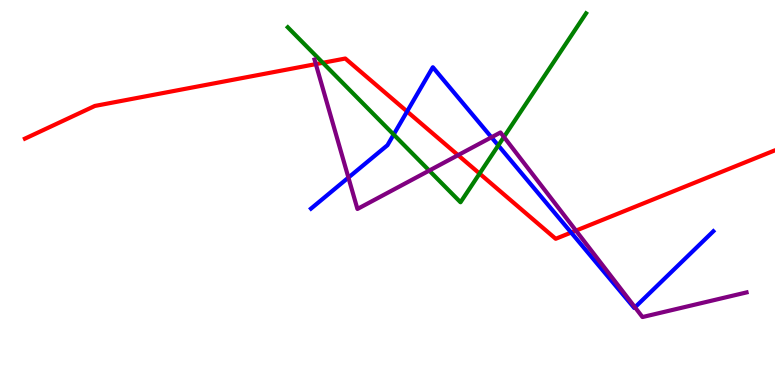[{'lines': ['blue', 'red'], 'intersections': [{'x': 5.25, 'y': 7.1}, {'x': 7.37, 'y': 3.96}]}, {'lines': ['green', 'red'], 'intersections': [{'x': 4.17, 'y': 8.37}, {'x': 6.19, 'y': 5.49}]}, {'lines': ['purple', 'red'], 'intersections': [{'x': 4.08, 'y': 8.33}, {'x': 5.91, 'y': 5.97}, {'x': 7.43, 'y': 4.01}]}, {'lines': ['blue', 'green'], 'intersections': [{'x': 5.08, 'y': 6.51}, {'x': 6.43, 'y': 6.22}]}, {'lines': ['blue', 'purple'], 'intersections': [{'x': 4.5, 'y': 5.39}, {'x': 6.34, 'y': 6.43}, {'x': 8.19, 'y': 2.02}]}, {'lines': ['green', 'purple'], 'intersections': [{'x': 5.54, 'y': 5.57}, {'x': 6.5, 'y': 6.44}]}]